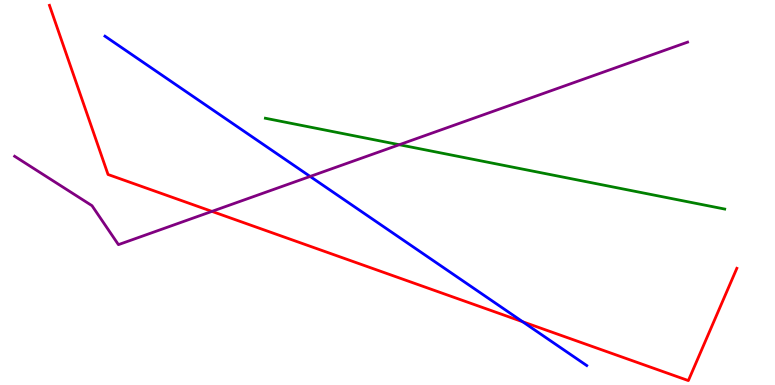[{'lines': ['blue', 'red'], 'intersections': [{'x': 6.74, 'y': 1.64}]}, {'lines': ['green', 'red'], 'intersections': []}, {'lines': ['purple', 'red'], 'intersections': [{'x': 2.73, 'y': 4.51}]}, {'lines': ['blue', 'green'], 'intersections': []}, {'lines': ['blue', 'purple'], 'intersections': [{'x': 4.0, 'y': 5.42}]}, {'lines': ['green', 'purple'], 'intersections': [{'x': 5.15, 'y': 6.24}]}]